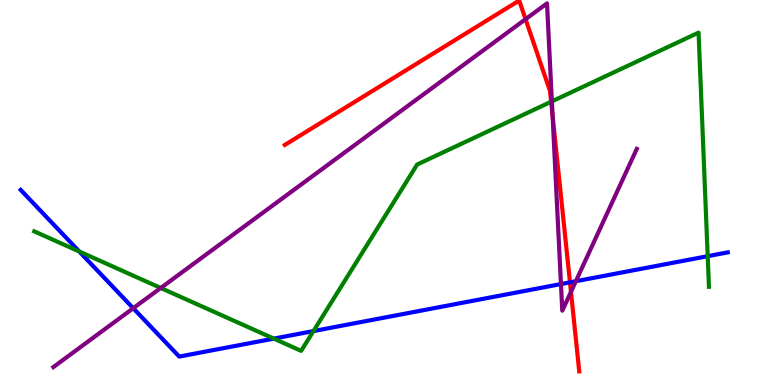[{'lines': ['blue', 'red'], 'intersections': [{'x': 7.35, 'y': 2.67}]}, {'lines': ['green', 'red'], 'intersections': [{'x': 7.11, 'y': 7.36}]}, {'lines': ['purple', 'red'], 'intersections': [{'x': 6.78, 'y': 9.5}, {'x': 7.13, 'y': 6.99}, {'x': 7.37, 'y': 2.42}]}, {'lines': ['blue', 'green'], 'intersections': [{'x': 1.02, 'y': 3.47}, {'x': 3.53, 'y': 1.2}, {'x': 4.04, 'y': 1.4}, {'x': 9.13, 'y': 3.35}]}, {'lines': ['blue', 'purple'], 'intersections': [{'x': 1.72, 'y': 1.99}, {'x': 7.24, 'y': 2.62}, {'x': 7.43, 'y': 2.7}]}, {'lines': ['green', 'purple'], 'intersections': [{'x': 2.07, 'y': 2.52}, {'x': 7.12, 'y': 7.37}]}]